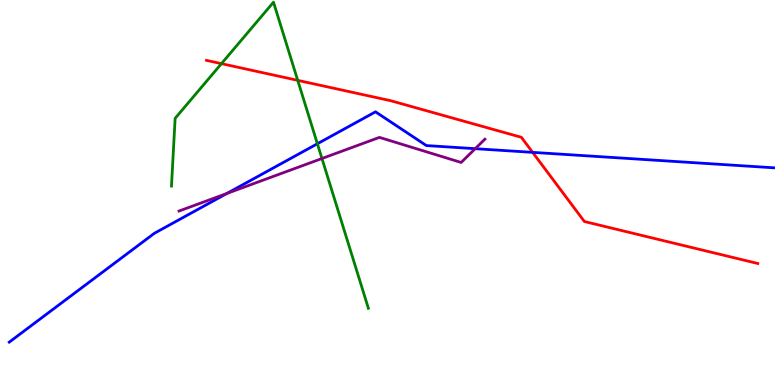[{'lines': ['blue', 'red'], 'intersections': [{'x': 6.87, 'y': 6.04}]}, {'lines': ['green', 'red'], 'intersections': [{'x': 2.86, 'y': 8.35}, {'x': 3.84, 'y': 7.91}]}, {'lines': ['purple', 'red'], 'intersections': []}, {'lines': ['blue', 'green'], 'intersections': [{'x': 4.1, 'y': 6.27}]}, {'lines': ['blue', 'purple'], 'intersections': [{'x': 2.93, 'y': 4.98}, {'x': 6.13, 'y': 6.14}]}, {'lines': ['green', 'purple'], 'intersections': [{'x': 4.15, 'y': 5.88}]}]